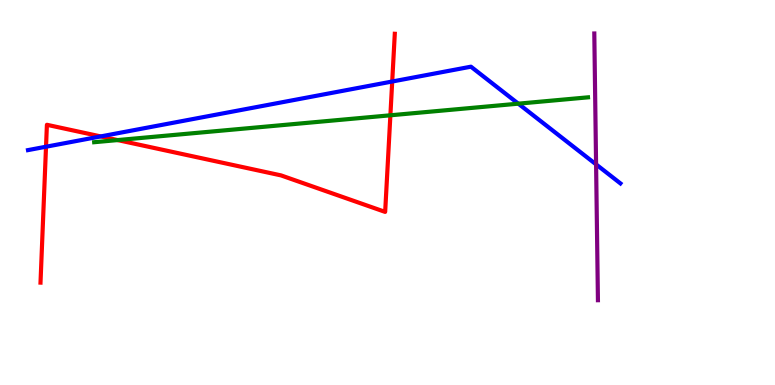[{'lines': ['blue', 'red'], 'intersections': [{'x': 0.594, 'y': 6.19}, {'x': 1.3, 'y': 6.46}, {'x': 5.06, 'y': 7.88}]}, {'lines': ['green', 'red'], 'intersections': [{'x': 1.52, 'y': 6.36}, {'x': 5.04, 'y': 7.01}]}, {'lines': ['purple', 'red'], 'intersections': []}, {'lines': ['blue', 'green'], 'intersections': [{'x': 6.69, 'y': 7.31}]}, {'lines': ['blue', 'purple'], 'intersections': [{'x': 7.69, 'y': 5.73}]}, {'lines': ['green', 'purple'], 'intersections': []}]